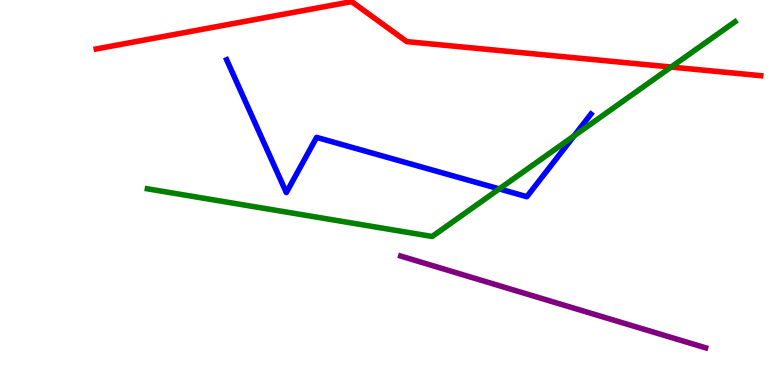[{'lines': ['blue', 'red'], 'intersections': []}, {'lines': ['green', 'red'], 'intersections': [{'x': 8.66, 'y': 8.26}]}, {'lines': ['purple', 'red'], 'intersections': []}, {'lines': ['blue', 'green'], 'intersections': [{'x': 6.44, 'y': 5.09}, {'x': 7.41, 'y': 6.47}]}, {'lines': ['blue', 'purple'], 'intersections': []}, {'lines': ['green', 'purple'], 'intersections': []}]